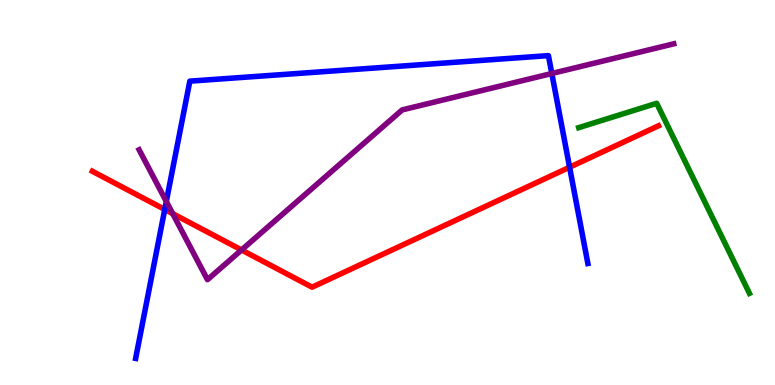[{'lines': ['blue', 'red'], 'intersections': [{'x': 2.13, 'y': 4.56}, {'x': 7.35, 'y': 5.66}]}, {'lines': ['green', 'red'], 'intersections': []}, {'lines': ['purple', 'red'], 'intersections': [{'x': 2.23, 'y': 4.45}, {'x': 3.12, 'y': 3.51}]}, {'lines': ['blue', 'green'], 'intersections': []}, {'lines': ['blue', 'purple'], 'intersections': [{'x': 2.15, 'y': 4.77}, {'x': 7.12, 'y': 8.09}]}, {'lines': ['green', 'purple'], 'intersections': []}]